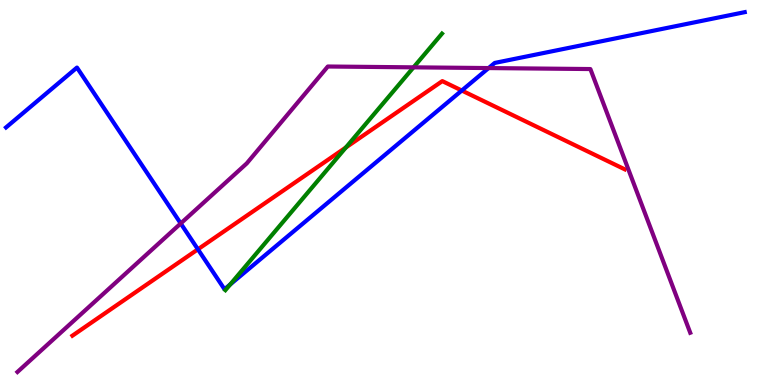[{'lines': ['blue', 'red'], 'intersections': [{'x': 2.55, 'y': 3.52}, {'x': 5.96, 'y': 7.65}]}, {'lines': ['green', 'red'], 'intersections': [{'x': 4.46, 'y': 6.17}]}, {'lines': ['purple', 'red'], 'intersections': []}, {'lines': ['blue', 'green'], 'intersections': [{'x': 2.97, 'y': 2.61}]}, {'lines': ['blue', 'purple'], 'intersections': [{'x': 2.33, 'y': 4.2}, {'x': 6.3, 'y': 8.23}]}, {'lines': ['green', 'purple'], 'intersections': [{'x': 5.34, 'y': 8.25}]}]